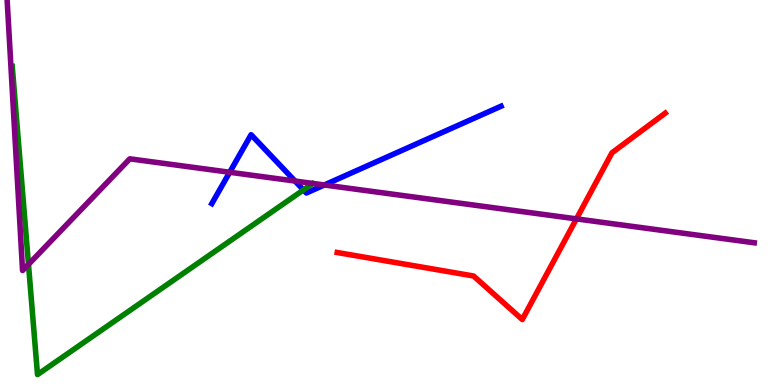[{'lines': ['blue', 'red'], 'intersections': []}, {'lines': ['green', 'red'], 'intersections': []}, {'lines': ['purple', 'red'], 'intersections': [{'x': 7.44, 'y': 4.31}]}, {'lines': ['blue', 'green'], 'intersections': [{'x': 3.92, 'y': 5.07}]}, {'lines': ['blue', 'purple'], 'intersections': [{'x': 2.96, 'y': 5.53}, {'x': 3.81, 'y': 5.3}, {'x': 4.18, 'y': 5.2}]}, {'lines': ['green', 'purple'], 'intersections': [{'x': 0.367, 'y': 3.13}]}]